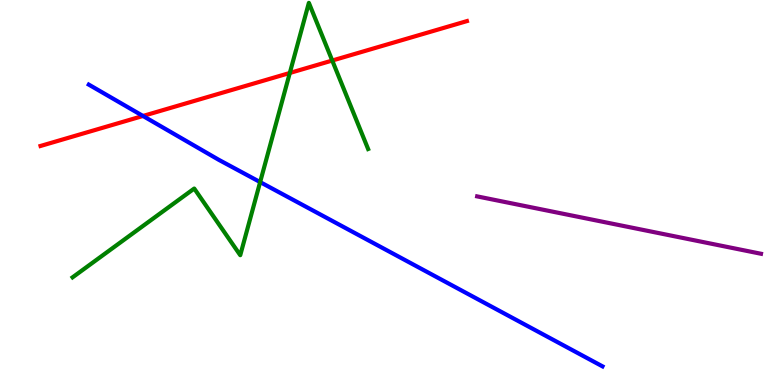[{'lines': ['blue', 'red'], 'intersections': [{'x': 1.84, 'y': 6.99}]}, {'lines': ['green', 'red'], 'intersections': [{'x': 3.74, 'y': 8.1}, {'x': 4.29, 'y': 8.43}]}, {'lines': ['purple', 'red'], 'intersections': []}, {'lines': ['blue', 'green'], 'intersections': [{'x': 3.36, 'y': 5.27}]}, {'lines': ['blue', 'purple'], 'intersections': []}, {'lines': ['green', 'purple'], 'intersections': []}]